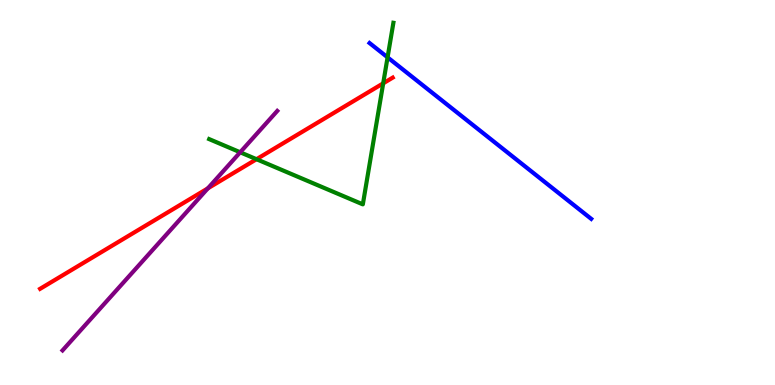[{'lines': ['blue', 'red'], 'intersections': []}, {'lines': ['green', 'red'], 'intersections': [{'x': 3.31, 'y': 5.86}, {'x': 4.94, 'y': 7.84}]}, {'lines': ['purple', 'red'], 'intersections': [{'x': 2.68, 'y': 5.11}]}, {'lines': ['blue', 'green'], 'intersections': [{'x': 5.0, 'y': 8.51}]}, {'lines': ['blue', 'purple'], 'intersections': []}, {'lines': ['green', 'purple'], 'intersections': [{'x': 3.1, 'y': 6.04}]}]